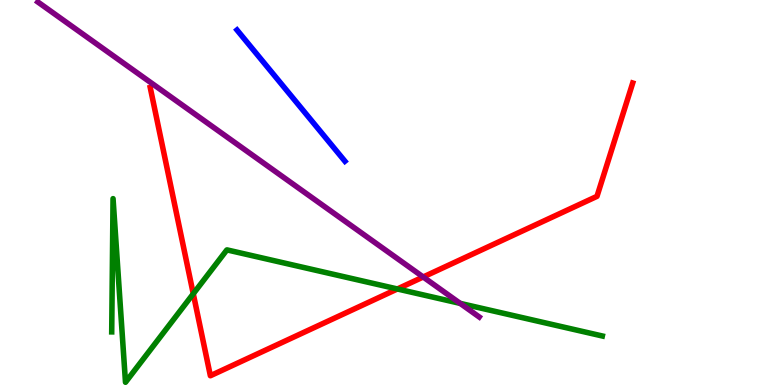[{'lines': ['blue', 'red'], 'intersections': []}, {'lines': ['green', 'red'], 'intersections': [{'x': 2.49, 'y': 2.37}, {'x': 5.13, 'y': 2.49}]}, {'lines': ['purple', 'red'], 'intersections': [{'x': 5.46, 'y': 2.81}]}, {'lines': ['blue', 'green'], 'intersections': []}, {'lines': ['blue', 'purple'], 'intersections': []}, {'lines': ['green', 'purple'], 'intersections': [{'x': 5.94, 'y': 2.12}]}]